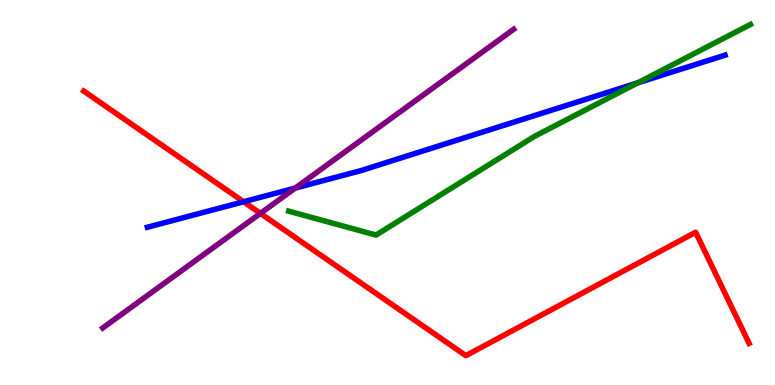[{'lines': ['blue', 'red'], 'intersections': [{'x': 3.14, 'y': 4.76}]}, {'lines': ['green', 'red'], 'intersections': []}, {'lines': ['purple', 'red'], 'intersections': [{'x': 3.36, 'y': 4.46}]}, {'lines': ['blue', 'green'], 'intersections': [{'x': 8.23, 'y': 7.85}]}, {'lines': ['blue', 'purple'], 'intersections': [{'x': 3.81, 'y': 5.12}]}, {'lines': ['green', 'purple'], 'intersections': []}]